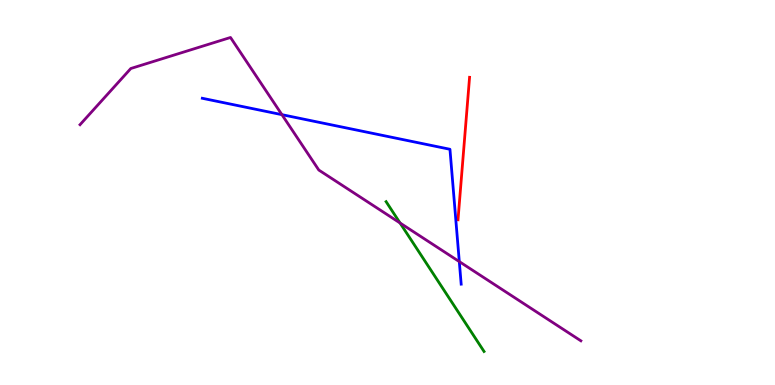[{'lines': ['blue', 'red'], 'intersections': []}, {'lines': ['green', 'red'], 'intersections': []}, {'lines': ['purple', 'red'], 'intersections': []}, {'lines': ['blue', 'green'], 'intersections': []}, {'lines': ['blue', 'purple'], 'intersections': [{'x': 3.64, 'y': 7.02}, {'x': 5.93, 'y': 3.21}]}, {'lines': ['green', 'purple'], 'intersections': [{'x': 5.16, 'y': 4.21}]}]